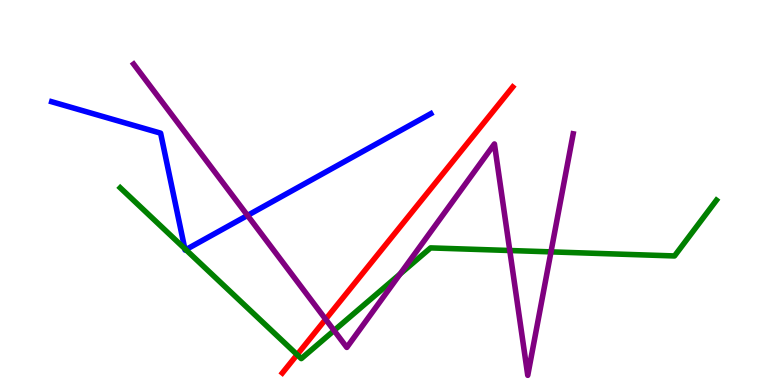[{'lines': ['blue', 'red'], 'intersections': []}, {'lines': ['green', 'red'], 'intersections': [{'x': 3.83, 'y': 0.788}]}, {'lines': ['purple', 'red'], 'intersections': [{'x': 4.2, 'y': 1.71}]}, {'lines': ['blue', 'green'], 'intersections': [{'x': 2.38, 'y': 3.54}, {'x': 2.4, 'y': 3.52}]}, {'lines': ['blue', 'purple'], 'intersections': [{'x': 3.19, 'y': 4.4}]}, {'lines': ['green', 'purple'], 'intersections': [{'x': 4.31, 'y': 1.42}, {'x': 5.16, 'y': 2.88}, {'x': 6.58, 'y': 3.49}, {'x': 7.11, 'y': 3.46}]}]